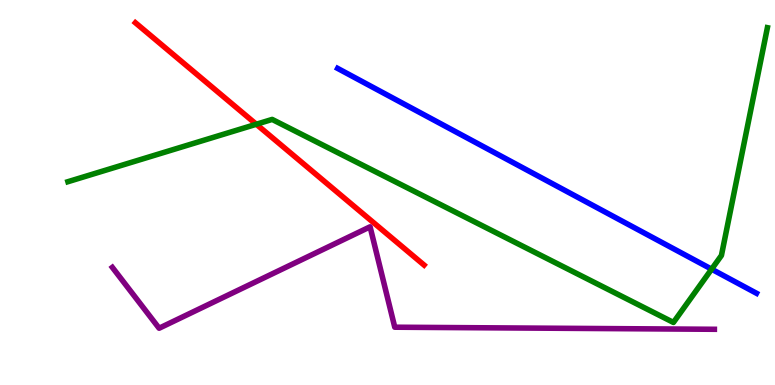[{'lines': ['blue', 'red'], 'intersections': []}, {'lines': ['green', 'red'], 'intersections': [{'x': 3.31, 'y': 6.77}]}, {'lines': ['purple', 'red'], 'intersections': []}, {'lines': ['blue', 'green'], 'intersections': [{'x': 9.18, 'y': 3.01}]}, {'lines': ['blue', 'purple'], 'intersections': []}, {'lines': ['green', 'purple'], 'intersections': []}]